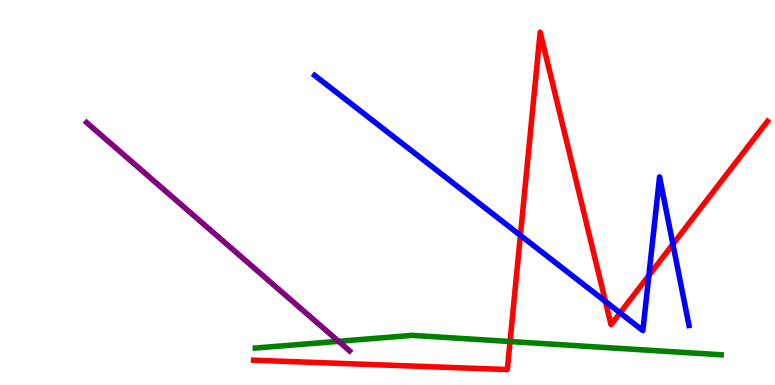[{'lines': ['blue', 'red'], 'intersections': [{'x': 6.71, 'y': 3.89}, {'x': 7.81, 'y': 2.17}, {'x': 8.0, 'y': 1.87}, {'x': 8.37, 'y': 2.84}, {'x': 8.68, 'y': 3.66}]}, {'lines': ['green', 'red'], 'intersections': [{'x': 6.58, 'y': 1.13}]}, {'lines': ['purple', 'red'], 'intersections': []}, {'lines': ['blue', 'green'], 'intersections': []}, {'lines': ['blue', 'purple'], 'intersections': []}, {'lines': ['green', 'purple'], 'intersections': [{'x': 4.37, 'y': 1.13}]}]